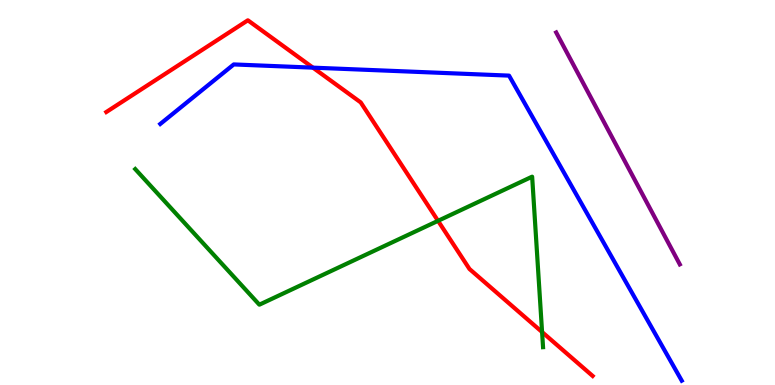[{'lines': ['blue', 'red'], 'intersections': [{'x': 4.04, 'y': 8.24}]}, {'lines': ['green', 'red'], 'intersections': [{'x': 5.65, 'y': 4.26}, {'x': 6.99, 'y': 1.38}]}, {'lines': ['purple', 'red'], 'intersections': []}, {'lines': ['blue', 'green'], 'intersections': []}, {'lines': ['blue', 'purple'], 'intersections': []}, {'lines': ['green', 'purple'], 'intersections': []}]